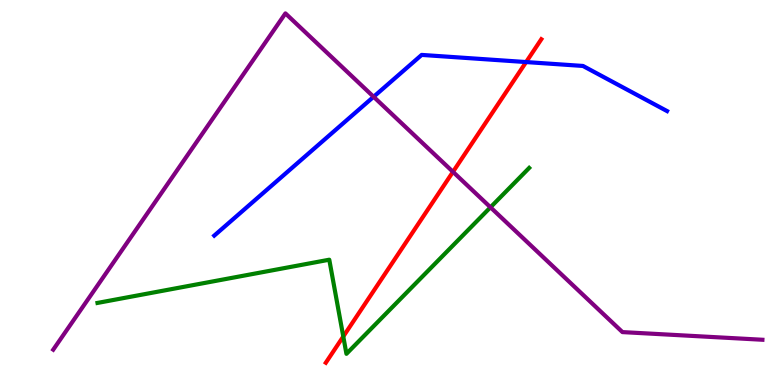[{'lines': ['blue', 'red'], 'intersections': [{'x': 6.79, 'y': 8.39}]}, {'lines': ['green', 'red'], 'intersections': [{'x': 4.43, 'y': 1.26}]}, {'lines': ['purple', 'red'], 'intersections': [{'x': 5.84, 'y': 5.54}]}, {'lines': ['blue', 'green'], 'intersections': []}, {'lines': ['blue', 'purple'], 'intersections': [{'x': 4.82, 'y': 7.49}]}, {'lines': ['green', 'purple'], 'intersections': [{'x': 6.33, 'y': 4.62}]}]